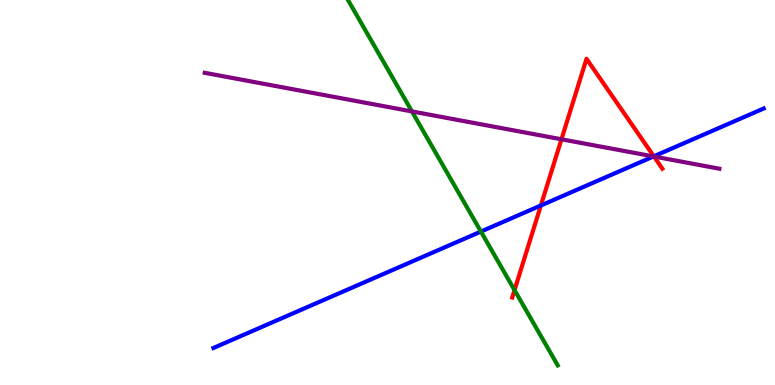[{'lines': ['blue', 'red'], 'intersections': [{'x': 6.98, 'y': 4.66}, {'x': 8.44, 'y': 5.94}]}, {'lines': ['green', 'red'], 'intersections': [{'x': 6.64, 'y': 2.46}]}, {'lines': ['purple', 'red'], 'intersections': [{'x': 7.24, 'y': 6.38}, {'x': 8.44, 'y': 5.93}]}, {'lines': ['blue', 'green'], 'intersections': [{'x': 6.21, 'y': 3.99}]}, {'lines': ['blue', 'purple'], 'intersections': [{'x': 8.43, 'y': 5.94}]}, {'lines': ['green', 'purple'], 'intersections': [{'x': 5.32, 'y': 7.11}]}]